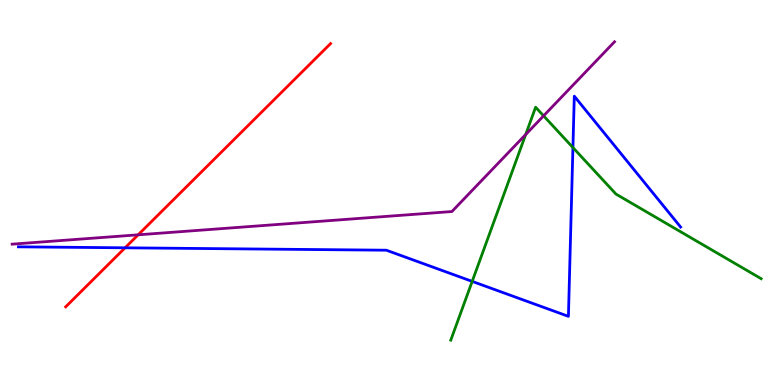[{'lines': ['blue', 'red'], 'intersections': [{'x': 1.61, 'y': 3.56}]}, {'lines': ['green', 'red'], 'intersections': []}, {'lines': ['purple', 'red'], 'intersections': [{'x': 1.78, 'y': 3.9}]}, {'lines': ['blue', 'green'], 'intersections': [{'x': 6.09, 'y': 2.69}, {'x': 7.39, 'y': 6.17}]}, {'lines': ['blue', 'purple'], 'intersections': []}, {'lines': ['green', 'purple'], 'intersections': [{'x': 6.78, 'y': 6.51}, {'x': 7.01, 'y': 6.99}]}]